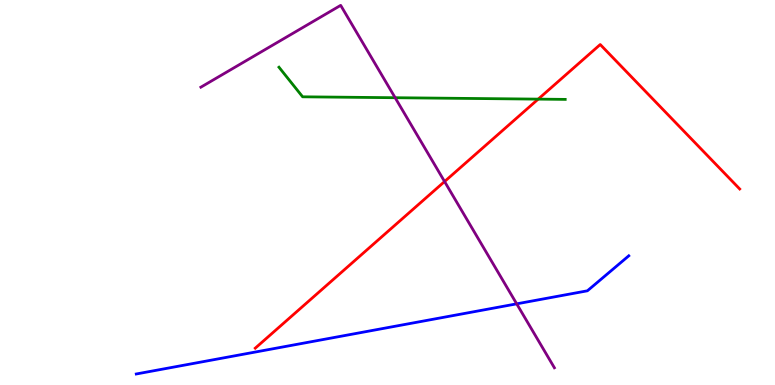[{'lines': ['blue', 'red'], 'intersections': []}, {'lines': ['green', 'red'], 'intersections': [{'x': 6.94, 'y': 7.43}]}, {'lines': ['purple', 'red'], 'intersections': [{'x': 5.74, 'y': 5.28}]}, {'lines': ['blue', 'green'], 'intersections': []}, {'lines': ['blue', 'purple'], 'intersections': [{'x': 6.67, 'y': 2.11}]}, {'lines': ['green', 'purple'], 'intersections': [{'x': 5.1, 'y': 7.46}]}]